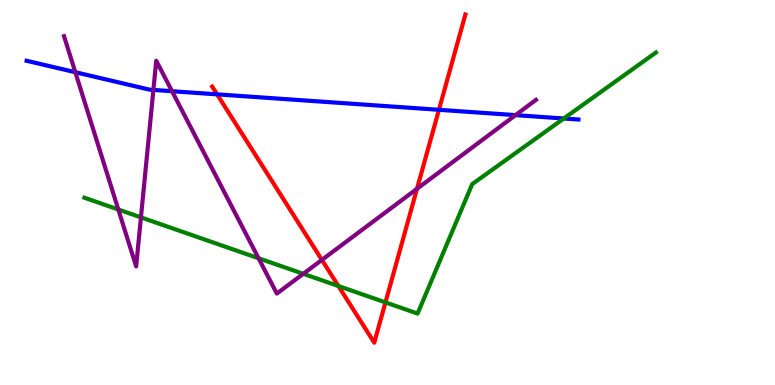[{'lines': ['blue', 'red'], 'intersections': [{'x': 2.8, 'y': 7.55}, {'x': 5.66, 'y': 7.15}]}, {'lines': ['green', 'red'], 'intersections': [{'x': 4.37, 'y': 2.57}, {'x': 4.97, 'y': 2.15}]}, {'lines': ['purple', 'red'], 'intersections': [{'x': 4.15, 'y': 3.25}, {'x': 5.38, 'y': 5.1}]}, {'lines': ['blue', 'green'], 'intersections': [{'x': 7.28, 'y': 6.92}]}, {'lines': ['blue', 'purple'], 'intersections': [{'x': 0.972, 'y': 8.12}, {'x': 1.98, 'y': 7.66}, {'x': 2.22, 'y': 7.63}, {'x': 6.65, 'y': 7.01}]}, {'lines': ['green', 'purple'], 'intersections': [{'x': 1.53, 'y': 4.56}, {'x': 1.82, 'y': 4.35}, {'x': 3.34, 'y': 3.29}, {'x': 3.91, 'y': 2.89}]}]